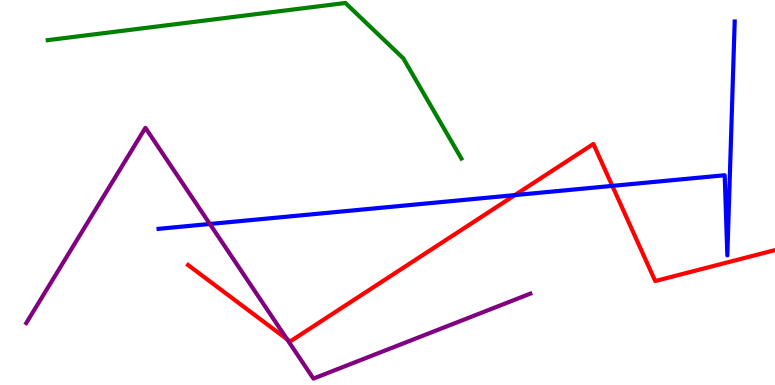[{'lines': ['blue', 'red'], 'intersections': [{'x': 6.64, 'y': 4.93}, {'x': 7.9, 'y': 5.17}]}, {'lines': ['green', 'red'], 'intersections': []}, {'lines': ['purple', 'red'], 'intersections': [{'x': 3.7, 'y': 1.19}]}, {'lines': ['blue', 'green'], 'intersections': []}, {'lines': ['blue', 'purple'], 'intersections': [{'x': 2.71, 'y': 4.18}]}, {'lines': ['green', 'purple'], 'intersections': []}]